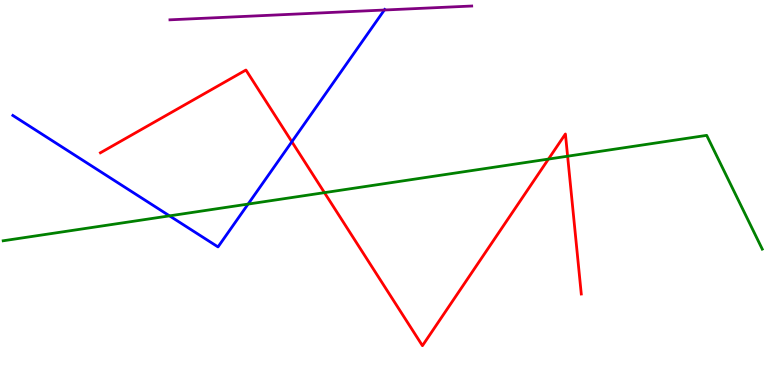[{'lines': ['blue', 'red'], 'intersections': [{'x': 3.77, 'y': 6.32}]}, {'lines': ['green', 'red'], 'intersections': [{'x': 4.19, 'y': 5.0}, {'x': 7.08, 'y': 5.87}, {'x': 7.32, 'y': 5.94}]}, {'lines': ['purple', 'red'], 'intersections': []}, {'lines': ['blue', 'green'], 'intersections': [{'x': 2.19, 'y': 4.39}, {'x': 3.2, 'y': 4.7}]}, {'lines': ['blue', 'purple'], 'intersections': [{'x': 4.96, 'y': 9.74}]}, {'lines': ['green', 'purple'], 'intersections': []}]